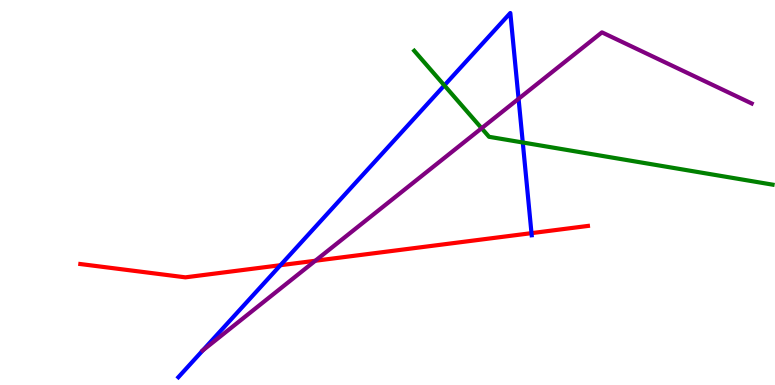[{'lines': ['blue', 'red'], 'intersections': [{'x': 3.62, 'y': 3.11}, {'x': 6.86, 'y': 3.94}]}, {'lines': ['green', 'red'], 'intersections': []}, {'lines': ['purple', 'red'], 'intersections': [{'x': 4.07, 'y': 3.23}]}, {'lines': ['blue', 'green'], 'intersections': [{'x': 5.73, 'y': 7.78}, {'x': 6.75, 'y': 6.3}]}, {'lines': ['blue', 'purple'], 'intersections': [{'x': 2.62, 'y': 0.9}, {'x': 6.69, 'y': 7.43}]}, {'lines': ['green', 'purple'], 'intersections': [{'x': 6.21, 'y': 6.67}]}]